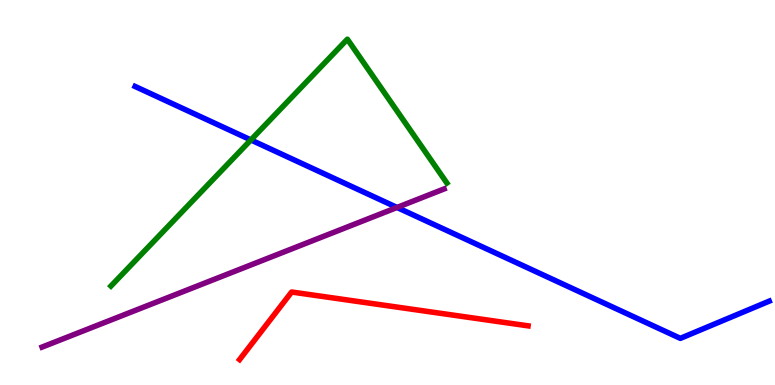[{'lines': ['blue', 'red'], 'intersections': []}, {'lines': ['green', 'red'], 'intersections': []}, {'lines': ['purple', 'red'], 'intersections': []}, {'lines': ['blue', 'green'], 'intersections': [{'x': 3.24, 'y': 6.37}]}, {'lines': ['blue', 'purple'], 'intersections': [{'x': 5.12, 'y': 4.61}]}, {'lines': ['green', 'purple'], 'intersections': []}]